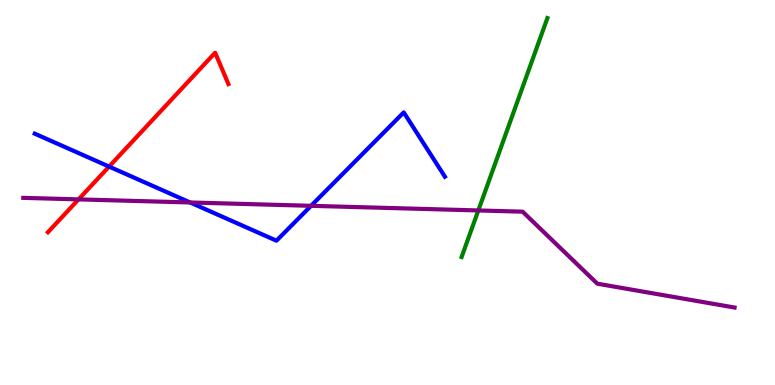[{'lines': ['blue', 'red'], 'intersections': [{'x': 1.41, 'y': 5.67}]}, {'lines': ['green', 'red'], 'intersections': []}, {'lines': ['purple', 'red'], 'intersections': [{'x': 1.01, 'y': 4.82}]}, {'lines': ['blue', 'green'], 'intersections': []}, {'lines': ['blue', 'purple'], 'intersections': [{'x': 2.45, 'y': 4.74}, {'x': 4.01, 'y': 4.65}]}, {'lines': ['green', 'purple'], 'intersections': [{'x': 6.17, 'y': 4.53}]}]